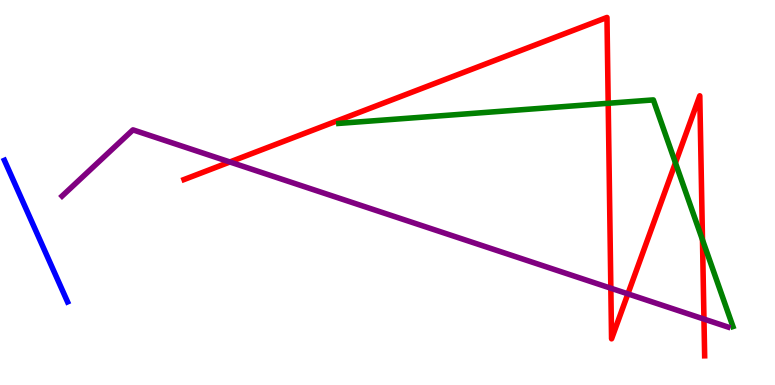[{'lines': ['blue', 'red'], 'intersections': []}, {'lines': ['green', 'red'], 'intersections': [{'x': 7.85, 'y': 7.32}, {'x': 8.72, 'y': 5.77}, {'x': 9.06, 'y': 3.77}]}, {'lines': ['purple', 'red'], 'intersections': [{'x': 2.97, 'y': 5.79}, {'x': 7.88, 'y': 2.51}, {'x': 8.1, 'y': 2.37}, {'x': 9.08, 'y': 1.71}]}, {'lines': ['blue', 'green'], 'intersections': []}, {'lines': ['blue', 'purple'], 'intersections': []}, {'lines': ['green', 'purple'], 'intersections': []}]